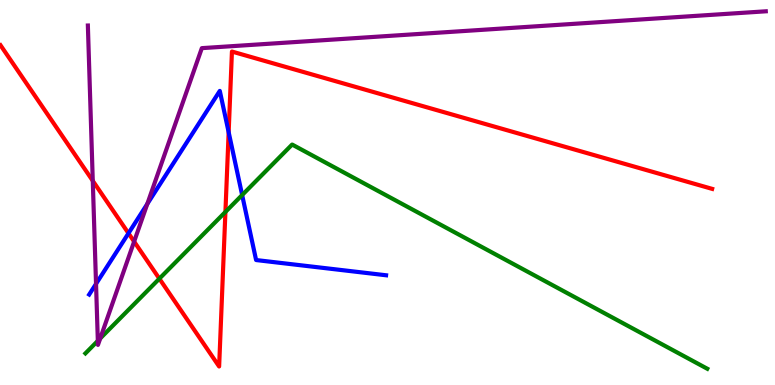[{'lines': ['blue', 'red'], 'intersections': [{'x': 1.66, 'y': 3.94}, {'x': 2.95, 'y': 6.57}]}, {'lines': ['green', 'red'], 'intersections': [{'x': 2.06, 'y': 2.76}, {'x': 2.91, 'y': 4.5}]}, {'lines': ['purple', 'red'], 'intersections': [{'x': 1.2, 'y': 5.3}, {'x': 1.73, 'y': 3.73}]}, {'lines': ['blue', 'green'], 'intersections': [{'x': 3.12, 'y': 4.93}]}, {'lines': ['blue', 'purple'], 'intersections': [{'x': 1.24, 'y': 2.63}, {'x': 1.9, 'y': 4.7}]}, {'lines': ['green', 'purple'], 'intersections': [{'x': 1.26, 'y': 1.15}, {'x': 1.29, 'y': 1.21}]}]